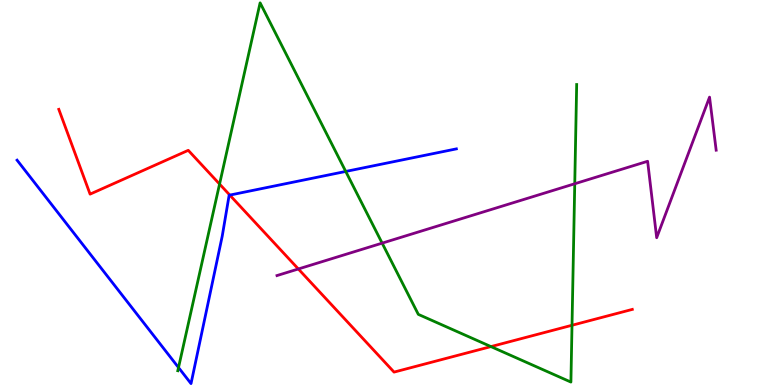[{'lines': ['blue', 'red'], 'intersections': [{'x': 2.97, 'y': 4.93}]}, {'lines': ['green', 'red'], 'intersections': [{'x': 2.83, 'y': 5.22}, {'x': 6.33, 'y': 0.998}, {'x': 7.38, 'y': 1.55}]}, {'lines': ['purple', 'red'], 'intersections': [{'x': 3.85, 'y': 3.01}]}, {'lines': ['blue', 'green'], 'intersections': [{'x': 2.3, 'y': 0.454}, {'x': 4.46, 'y': 5.55}]}, {'lines': ['blue', 'purple'], 'intersections': []}, {'lines': ['green', 'purple'], 'intersections': [{'x': 4.93, 'y': 3.68}, {'x': 7.42, 'y': 5.23}]}]